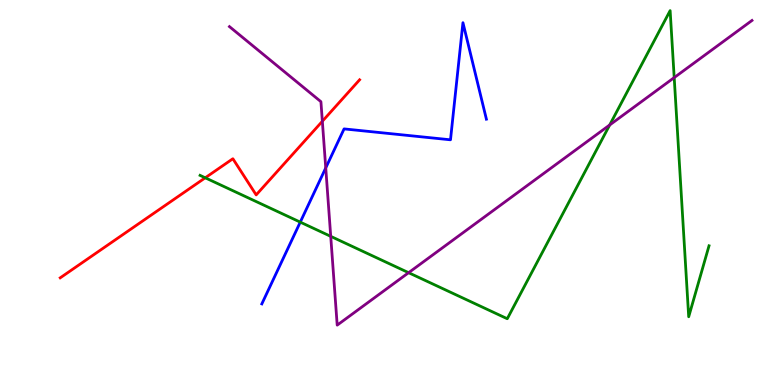[{'lines': ['blue', 'red'], 'intersections': []}, {'lines': ['green', 'red'], 'intersections': [{'x': 2.65, 'y': 5.38}]}, {'lines': ['purple', 'red'], 'intersections': [{'x': 4.16, 'y': 6.85}]}, {'lines': ['blue', 'green'], 'intersections': [{'x': 3.87, 'y': 4.23}]}, {'lines': ['blue', 'purple'], 'intersections': [{'x': 4.2, 'y': 5.64}]}, {'lines': ['green', 'purple'], 'intersections': [{'x': 4.27, 'y': 3.86}, {'x': 5.27, 'y': 2.92}, {'x': 7.87, 'y': 6.75}, {'x': 8.7, 'y': 7.98}]}]